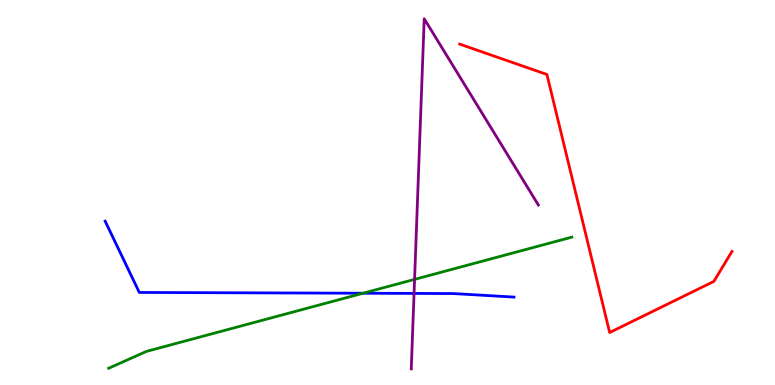[{'lines': ['blue', 'red'], 'intersections': []}, {'lines': ['green', 'red'], 'intersections': []}, {'lines': ['purple', 'red'], 'intersections': []}, {'lines': ['blue', 'green'], 'intersections': [{'x': 4.68, 'y': 2.38}]}, {'lines': ['blue', 'purple'], 'intersections': [{'x': 5.34, 'y': 2.38}]}, {'lines': ['green', 'purple'], 'intersections': [{'x': 5.35, 'y': 2.74}]}]